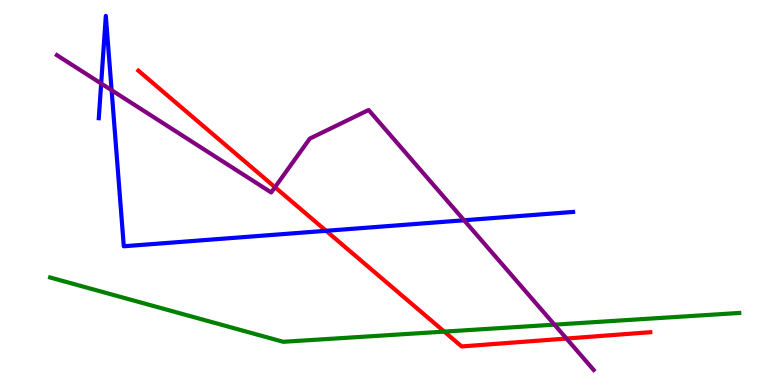[{'lines': ['blue', 'red'], 'intersections': [{'x': 4.21, 'y': 4.01}]}, {'lines': ['green', 'red'], 'intersections': [{'x': 5.73, 'y': 1.39}]}, {'lines': ['purple', 'red'], 'intersections': [{'x': 3.55, 'y': 5.14}, {'x': 7.31, 'y': 1.21}]}, {'lines': ['blue', 'green'], 'intersections': []}, {'lines': ['blue', 'purple'], 'intersections': [{'x': 1.31, 'y': 7.83}, {'x': 1.44, 'y': 7.66}, {'x': 5.99, 'y': 4.28}]}, {'lines': ['green', 'purple'], 'intersections': [{'x': 7.15, 'y': 1.57}]}]